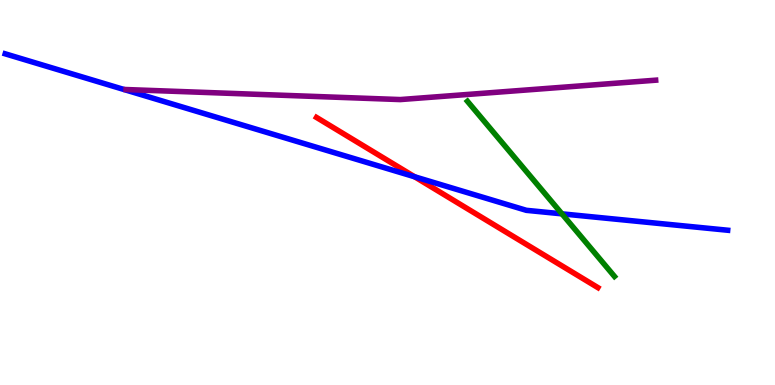[{'lines': ['blue', 'red'], 'intersections': [{'x': 5.35, 'y': 5.41}]}, {'lines': ['green', 'red'], 'intersections': []}, {'lines': ['purple', 'red'], 'intersections': []}, {'lines': ['blue', 'green'], 'intersections': [{'x': 7.25, 'y': 4.45}]}, {'lines': ['blue', 'purple'], 'intersections': []}, {'lines': ['green', 'purple'], 'intersections': []}]